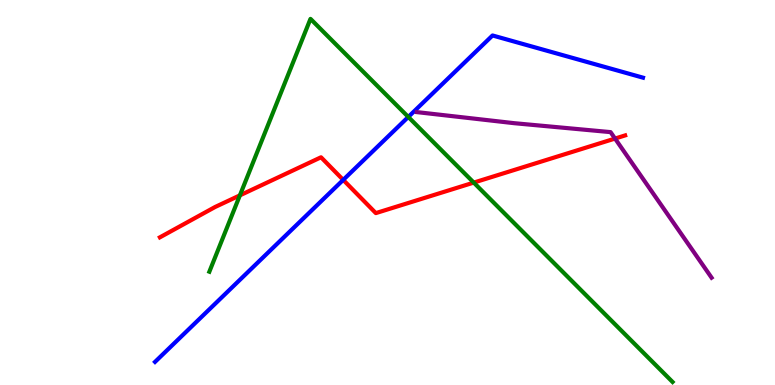[{'lines': ['blue', 'red'], 'intersections': [{'x': 4.43, 'y': 5.33}]}, {'lines': ['green', 'red'], 'intersections': [{'x': 3.1, 'y': 4.93}, {'x': 6.11, 'y': 5.26}]}, {'lines': ['purple', 'red'], 'intersections': [{'x': 7.94, 'y': 6.4}]}, {'lines': ['blue', 'green'], 'intersections': [{'x': 5.27, 'y': 6.96}]}, {'lines': ['blue', 'purple'], 'intersections': []}, {'lines': ['green', 'purple'], 'intersections': []}]